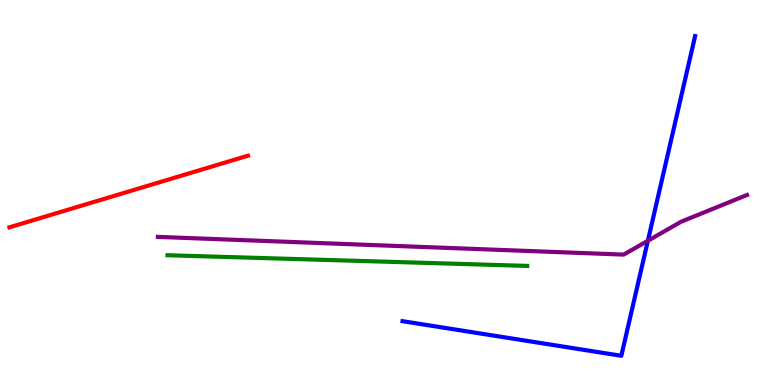[{'lines': ['blue', 'red'], 'intersections': []}, {'lines': ['green', 'red'], 'intersections': []}, {'lines': ['purple', 'red'], 'intersections': []}, {'lines': ['blue', 'green'], 'intersections': []}, {'lines': ['blue', 'purple'], 'intersections': [{'x': 8.36, 'y': 3.75}]}, {'lines': ['green', 'purple'], 'intersections': []}]